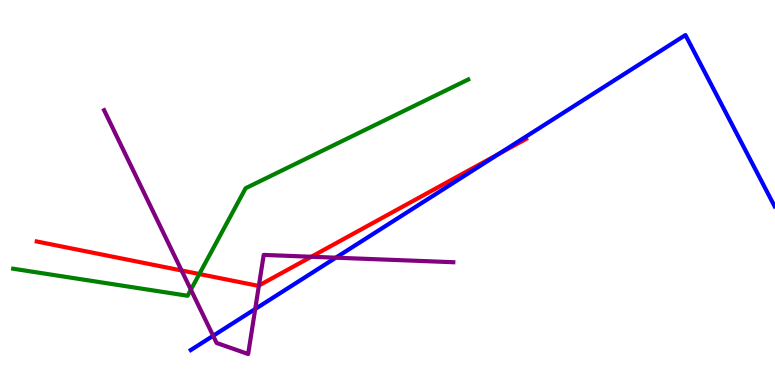[{'lines': ['blue', 'red'], 'intersections': [{'x': 6.44, 'y': 6.0}]}, {'lines': ['green', 'red'], 'intersections': [{'x': 2.57, 'y': 2.88}]}, {'lines': ['purple', 'red'], 'intersections': [{'x': 2.34, 'y': 2.97}, {'x': 3.34, 'y': 2.58}, {'x': 4.02, 'y': 3.33}]}, {'lines': ['blue', 'green'], 'intersections': []}, {'lines': ['blue', 'purple'], 'intersections': [{'x': 2.75, 'y': 1.28}, {'x': 3.29, 'y': 1.97}, {'x': 4.33, 'y': 3.31}]}, {'lines': ['green', 'purple'], 'intersections': [{'x': 2.46, 'y': 2.48}]}]